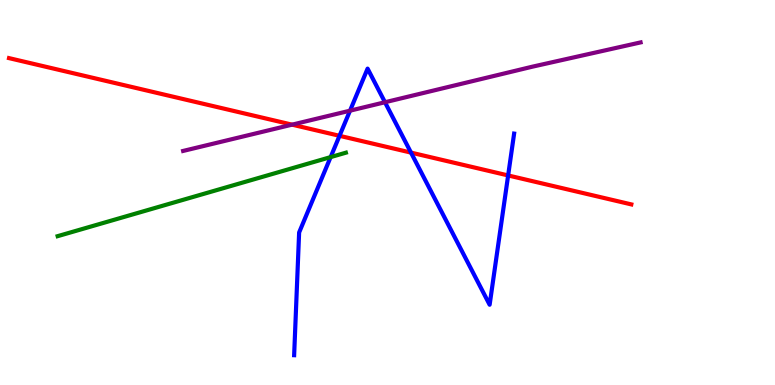[{'lines': ['blue', 'red'], 'intersections': [{'x': 4.38, 'y': 6.47}, {'x': 5.3, 'y': 6.04}, {'x': 6.56, 'y': 5.44}]}, {'lines': ['green', 'red'], 'intersections': []}, {'lines': ['purple', 'red'], 'intersections': [{'x': 3.77, 'y': 6.76}]}, {'lines': ['blue', 'green'], 'intersections': [{'x': 4.27, 'y': 5.92}]}, {'lines': ['blue', 'purple'], 'intersections': [{'x': 4.52, 'y': 7.13}, {'x': 4.97, 'y': 7.34}]}, {'lines': ['green', 'purple'], 'intersections': []}]